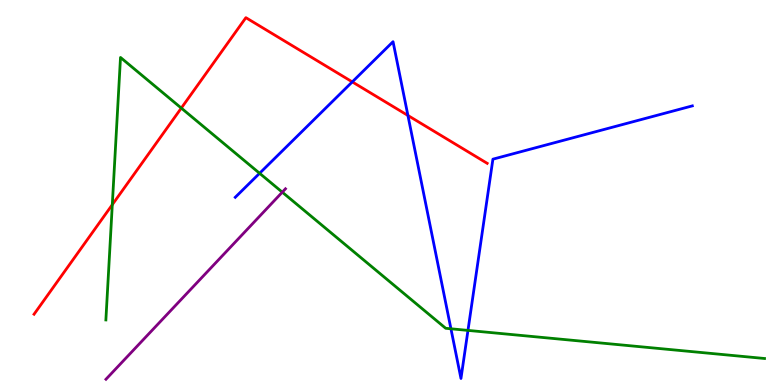[{'lines': ['blue', 'red'], 'intersections': [{'x': 4.55, 'y': 7.87}, {'x': 5.26, 'y': 7.0}]}, {'lines': ['green', 'red'], 'intersections': [{'x': 1.45, 'y': 4.68}, {'x': 2.34, 'y': 7.19}]}, {'lines': ['purple', 'red'], 'intersections': []}, {'lines': ['blue', 'green'], 'intersections': [{'x': 3.35, 'y': 5.5}, {'x': 5.82, 'y': 1.46}, {'x': 6.04, 'y': 1.42}]}, {'lines': ['blue', 'purple'], 'intersections': []}, {'lines': ['green', 'purple'], 'intersections': [{'x': 3.64, 'y': 5.01}]}]